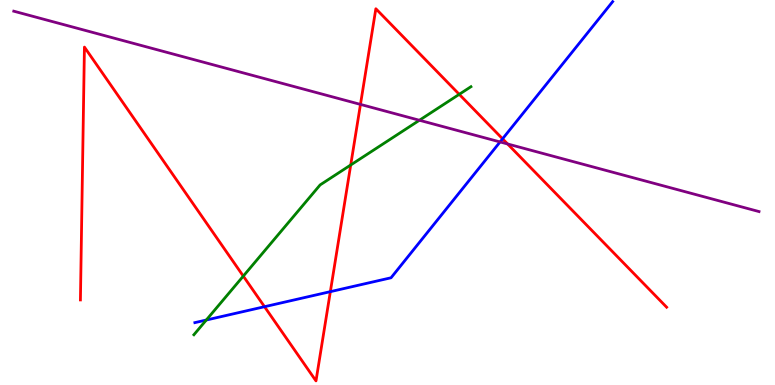[{'lines': ['blue', 'red'], 'intersections': [{'x': 3.41, 'y': 2.03}, {'x': 4.26, 'y': 2.42}, {'x': 6.48, 'y': 6.39}]}, {'lines': ['green', 'red'], 'intersections': [{'x': 3.14, 'y': 2.83}, {'x': 4.53, 'y': 5.71}, {'x': 5.93, 'y': 7.55}]}, {'lines': ['purple', 'red'], 'intersections': [{'x': 4.65, 'y': 7.29}, {'x': 6.55, 'y': 6.26}]}, {'lines': ['blue', 'green'], 'intersections': [{'x': 2.66, 'y': 1.69}]}, {'lines': ['blue', 'purple'], 'intersections': [{'x': 6.45, 'y': 6.31}]}, {'lines': ['green', 'purple'], 'intersections': [{'x': 5.41, 'y': 6.88}]}]